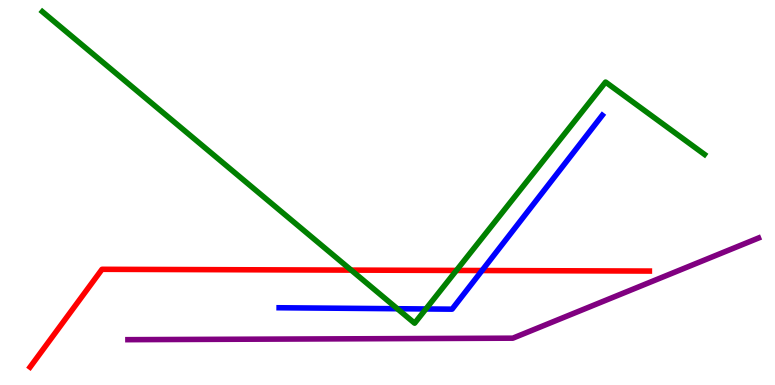[{'lines': ['blue', 'red'], 'intersections': [{'x': 6.22, 'y': 2.97}]}, {'lines': ['green', 'red'], 'intersections': [{'x': 4.53, 'y': 2.98}, {'x': 5.89, 'y': 2.98}]}, {'lines': ['purple', 'red'], 'intersections': []}, {'lines': ['blue', 'green'], 'intersections': [{'x': 5.13, 'y': 1.98}, {'x': 5.5, 'y': 1.98}]}, {'lines': ['blue', 'purple'], 'intersections': []}, {'lines': ['green', 'purple'], 'intersections': []}]